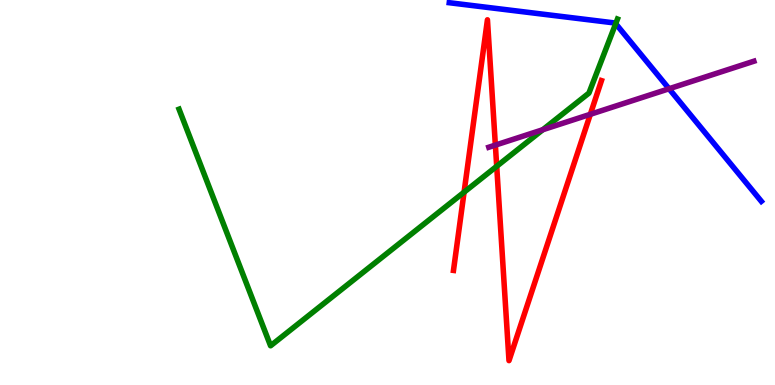[{'lines': ['blue', 'red'], 'intersections': []}, {'lines': ['green', 'red'], 'intersections': [{'x': 5.99, 'y': 5.01}, {'x': 6.41, 'y': 5.68}]}, {'lines': ['purple', 'red'], 'intersections': [{'x': 6.39, 'y': 6.23}, {'x': 7.62, 'y': 7.03}]}, {'lines': ['blue', 'green'], 'intersections': [{'x': 7.94, 'y': 9.38}]}, {'lines': ['blue', 'purple'], 'intersections': [{'x': 8.63, 'y': 7.69}]}, {'lines': ['green', 'purple'], 'intersections': [{'x': 7.0, 'y': 6.63}]}]